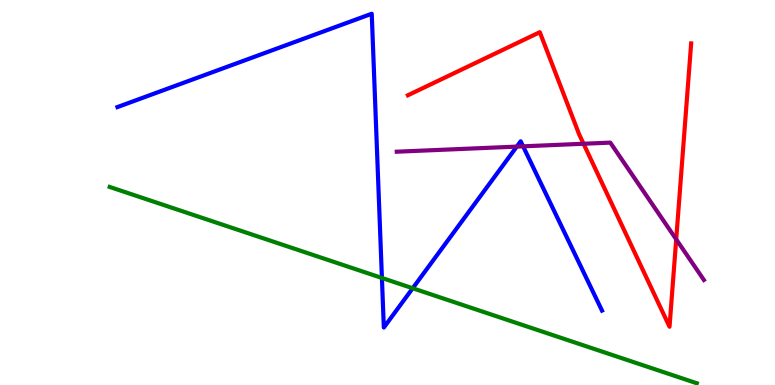[{'lines': ['blue', 'red'], 'intersections': []}, {'lines': ['green', 'red'], 'intersections': []}, {'lines': ['purple', 'red'], 'intersections': [{'x': 7.53, 'y': 6.27}, {'x': 8.73, 'y': 3.78}]}, {'lines': ['blue', 'green'], 'intersections': [{'x': 4.93, 'y': 2.78}, {'x': 5.33, 'y': 2.51}]}, {'lines': ['blue', 'purple'], 'intersections': [{'x': 6.67, 'y': 6.19}, {'x': 6.75, 'y': 6.2}]}, {'lines': ['green', 'purple'], 'intersections': []}]